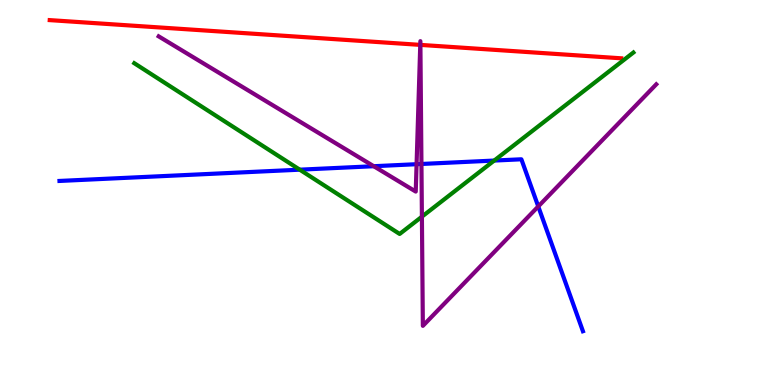[{'lines': ['blue', 'red'], 'intersections': []}, {'lines': ['green', 'red'], 'intersections': []}, {'lines': ['purple', 'red'], 'intersections': [{'x': 5.42, 'y': 8.83}, {'x': 5.42, 'y': 8.83}]}, {'lines': ['blue', 'green'], 'intersections': [{'x': 3.87, 'y': 5.59}, {'x': 6.38, 'y': 5.83}]}, {'lines': ['blue', 'purple'], 'intersections': [{'x': 4.82, 'y': 5.68}, {'x': 5.38, 'y': 5.73}, {'x': 5.44, 'y': 5.74}, {'x': 6.95, 'y': 4.64}]}, {'lines': ['green', 'purple'], 'intersections': [{'x': 5.44, 'y': 4.37}]}]